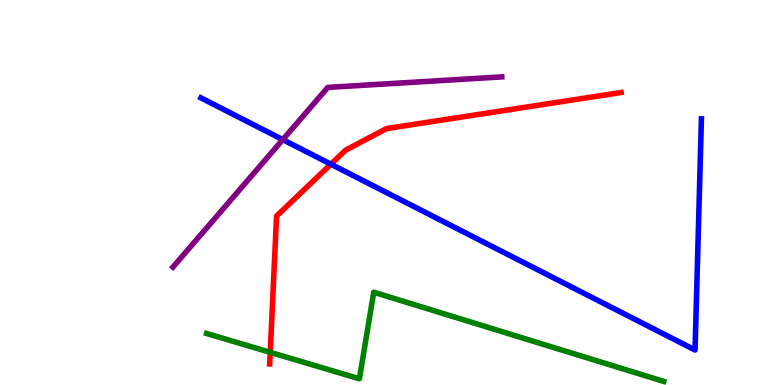[{'lines': ['blue', 'red'], 'intersections': [{'x': 4.27, 'y': 5.74}]}, {'lines': ['green', 'red'], 'intersections': [{'x': 3.49, 'y': 0.848}]}, {'lines': ['purple', 'red'], 'intersections': []}, {'lines': ['blue', 'green'], 'intersections': []}, {'lines': ['blue', 'purple'], 'intersections': [{'x': 3.65, 'y': 6.37}]}, {'lines': ['green', 'purple'], 'intersections': []}]